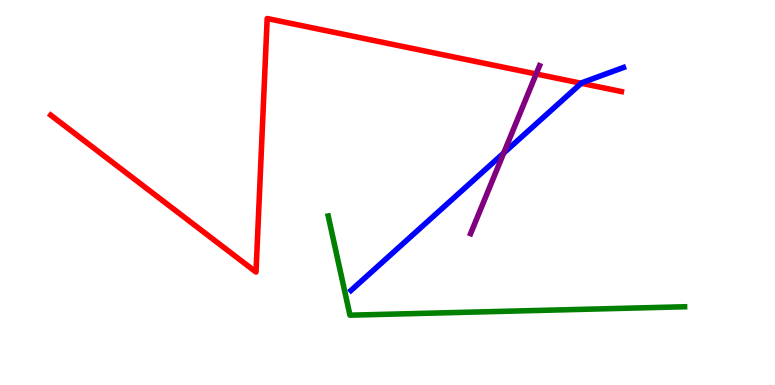[{'lines': ['blue', 'red'], 'intersections': [{'x': 7.5, 'y': 7.84}]}, {'lines': ['green', 'red'], 'intersections': []}, {'lines': ['purple', 'red'], 'intersections': [{'x': 6.92, 'y': 8.08}]}, {'lines': ['blue', 'green'], 'intersections': []}, {'lines': ['blue', 'purple'], 'intersections': [{'x': 6.5, 'y': 6.02}]}, {'lines': ['green', 'purple'], 'intersections': []}]